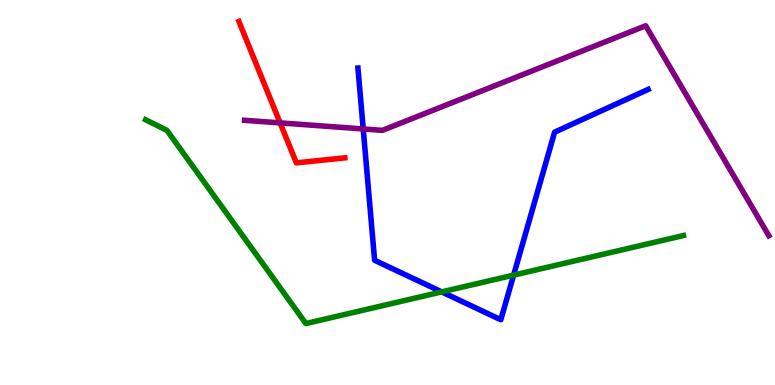[{'lines': ['blue', 'red'], 'intersections': []}, {'lines': ['green', 'red'], 'intersections': []}, {'lines': ['purple', 'red'], 'intersections': [{'x': 3.61, 'y': 6.81}]}, {'lines': ['blue', 'green'], 'intersections': [{'x': 5.7, 'y': 2.42}, {'x': 6.63, 'y': 2.85}]}, {'lines': ['blue', 'purple'], 'intersections': [{'x': 4.69, 'y': 6.65}]}, {'lines': ['green', 'purple'], 'intersections': []}]